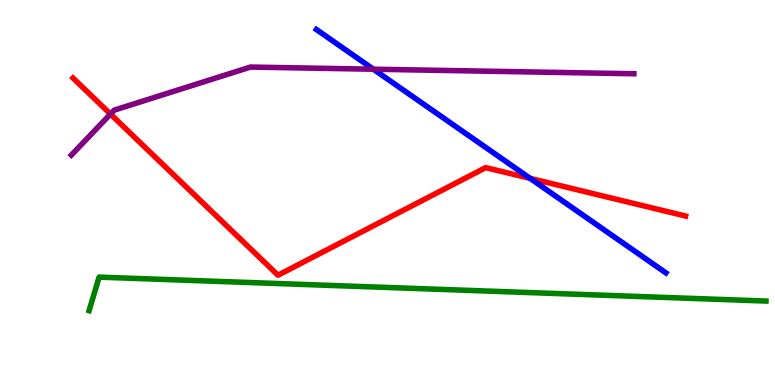[{'lines': ['blue', 'red'], 'intersections': [{'x': 6.84, 'y': 5.37}]}, {'lines': ['green', 'red'], 'intersections': []}, {'lines': ['purple', 'red'], 'intersections': [{'x': 1.43, 'y': 7.04}]}, {'lines': ['blue', 'green'], 'intersections': []}, {'lines': ['blue', 'purple'], 'intersections': [{'x': 4.82, 'y': 8.2}]}, {'lines': ['green', 'purple'], 'intersections': []}]